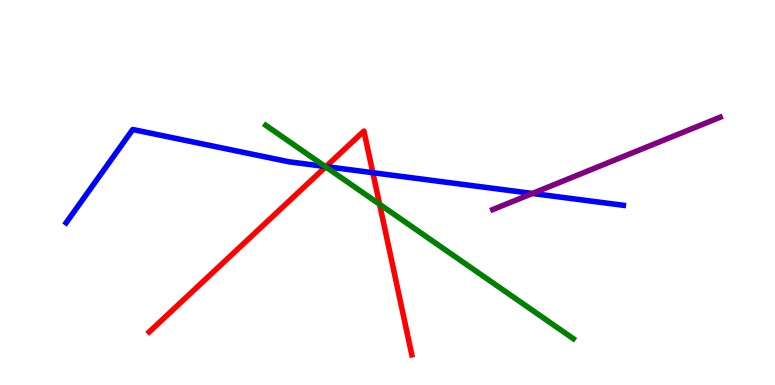[{'lines': ['blue', 'red'], 'intersections': [{'x': 4.21, 'y': 5.67}, {'x': 4.81, 'y': 5.51}]}, {'lines': ['green', 'red'], 'intersections': [{'x': 4.2, 'y': 5.67}, {'x': 4.9, 'y': 4.69}]}, {'lines': ['purple', 'red'], 'intersections': []}, {'lines': ['blue', 'green'], 'intersections': [{'x': 4.2, 'y': 5.68}]}, {'lines': ['blue', 'purple'], 'intersections': [{'x': 6.87, 'y': 4.97}]}, {'lines': ['green', 'purple'], 'intersections': []}]